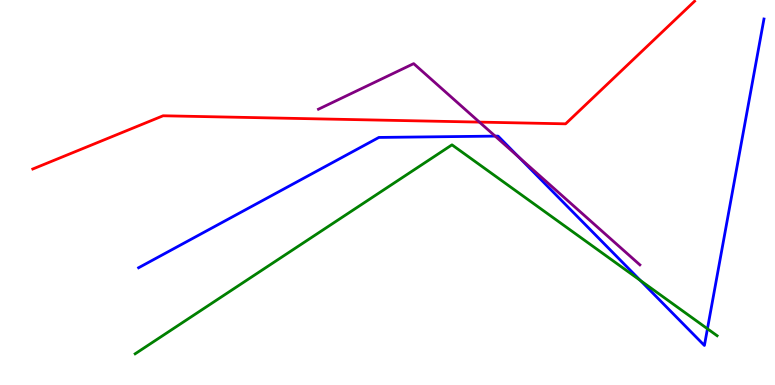[{'lines': ['blue', 'red'], 'intersections': []}, {'lines': ['green', 'red'], 'intersections': []}, {'lines': ['purple', 'red'], 'intersections': [{'x': 6.19, 'y': 6.83}]}, {'lines': ['blue', 'green'], 'intersections': [{'x': 8.26, 'y': 2.72}, {'x': 9.13, 'y': 1.46}]}, {'lines': ['blue', 'purple'], 'intersections': [{'x': 6.39, 'y': 6.46}, {'x': 6.7, 'y': 5.92}]}, {'lines': ['green', 'purple'], 'intersections': []}]